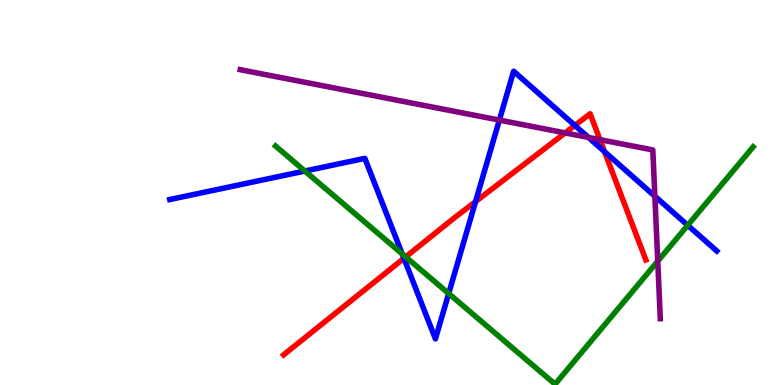[{'lines': ['blue', 'red'], 'intersections': [{'x': 5.21, 'y': 3.29}, {'x': 6.14, 'y': 4.76}, {'x': 7.42, 'y': 6.74}, {'x': 7.8, 'y': 6.06}]}, {'lines': ['green', 'red'], 'intersections': [{'x': 5.23, 'y': 3.33}]}, {'lines': ['purple', 'red'], 'intersections': [{'x': 7.29, 'y': 6.55}, {'x': 7.74, 'y': 6.37}]}, {'lines': ['blue', 'green'], 'intersections': [{'x': 3.93, 'y': 5.56}, {'x': 5.19, 'y': 3.4}, {'x': 5.79, 'y': 2.38}, {'x': 8.87, 'y': 4.15}]}, {'lines': ['blue', 'purple'], 'intersections': [{'x': 6.44, 'y': 6.88}, {'x': 7.59, 'y': 6.43}, {'x': 8.45, 'y': 4.9}]}, {'lines': ['green', 'purple'], 'intersections': [{'x': 8.49, 'y': 3.22}]}]